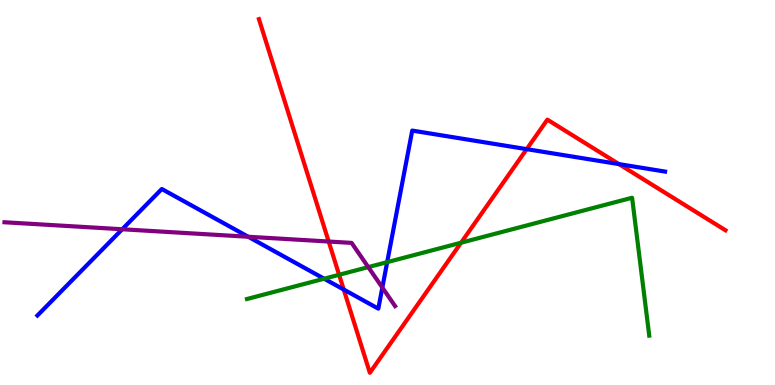[{'lines': ['blue', 'red'], 'intersections': [{'x': 4.44, 'y': 2.48}, {'x': 6.8, 'y': 6.13}, {'x': 7.99, 'y': 5.74}]}, {'lines': ['green', 'red'], 'intersections': [{'x': 4.38, 'y': 2.86}, {'x': 5.95, 'y': 3.7}]}, {'lines': ['purple', 'red'], 'intersections': [{'x': 4.24, 'y': 3.73}]}, {'lines': ['blue', 'green'], 'intersections': [{'x': 4.18, 'y': 2.76}, {'x': 5.0, 'y': 3.19}]}, {'lines': ['blue', 'purple'], 'intersections': [{'x': 1.58, 'y': 4.05}, {'x': 3.2, 'y': 3.85}, {'x': 4.93, 'y': 2.53}]}, {'lines': ['green', 'purple'], 'intersections': [{'x': 4.75, 'y': 3.06}]}]